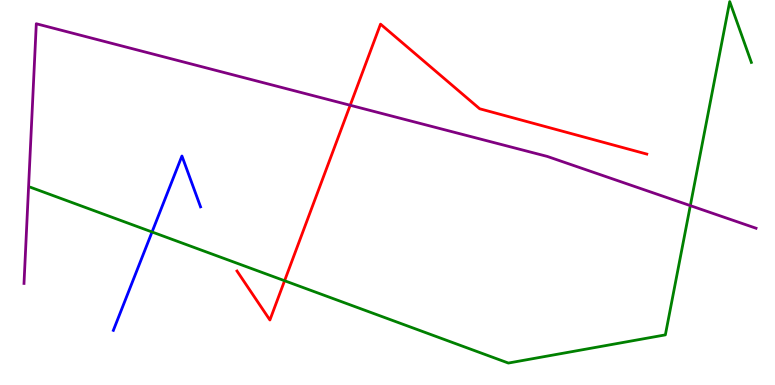[{'lines': ['blue', 'red'], 'intersections': []}, {'lines': ['green', 'red'], 'intersections': [{'x': 3.67, 'y': 2.71}]}, {'lines': ['purple', 'red'], 'intersections': [{'x': 4.52, 'y': 7.27}]}, {'lines': ['blue', 'green'], 'intersections': [{'x': 1.96, 'y': 3.97}]}, {'lines': ['blue', 'purple'], 'intersections': []}, {'lines': ['green', 'purple'], 'intersections': [{'x': 8.91, 'y': 4.66}]}]